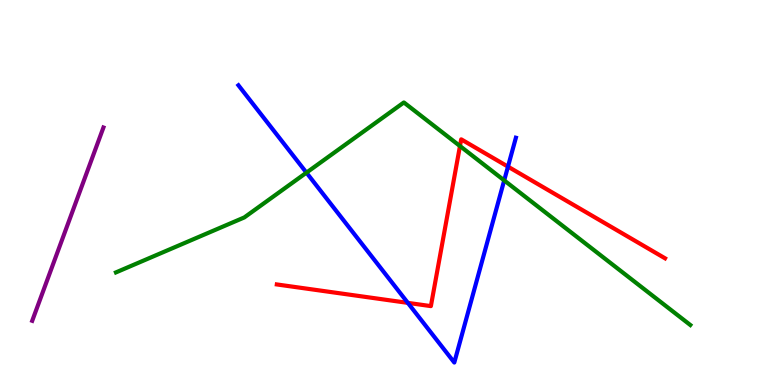[{'lines': ['blue', 'red'], 'intersections': [{'x': 5.26, 'y': 2.13}, {'x': 6.55, 'y': 5.67}]}, {'lines': ['green', 'red'], 'intersections': [{'x': 5.94, 'y': 6.21}]}, {'lines': ['purple', 'red'], 'intersections': []}, {'lines': ['blue', 'green'], 'intersections': [{'x': 3.95, 'y': 5.52}, {'x': 6.51, 'y': 5.31}]}, {'lines': ['blue', 'purple'], 'intersections': []}, {'lines': ['green', 'purple'], 'intersections': []}]